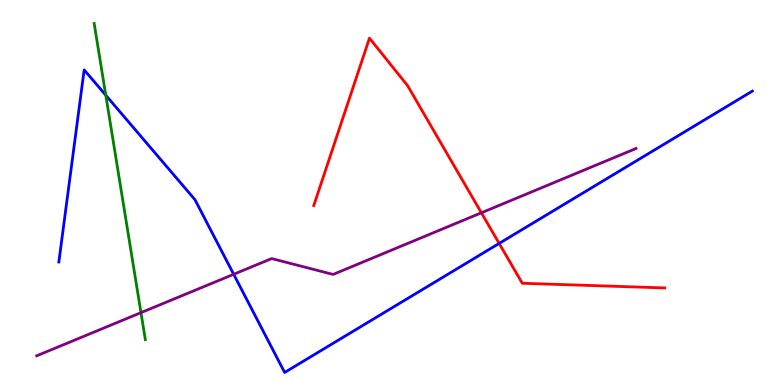[{'lines': ['blue', 'red'], 'intersections': [{'x': 6.44, 'y': 3.68}]}, {'lines': ['green', 'red'], 'intersections': []}, {'lines': ['purple', 'red'], 'intersections': [{'x': 6.21, 'y': 4.47}]}, {'lines': ['blue', 'green'], 'intersections': [{'x': 1.36, 'y': 7.53}]}, {'lines': ['blue', 'purple'], 'intersections': [{'x': 3.02, 'y': 2.88}]}, {'lines': ['green', 'purple'], 'intersections': [{'x': 1.82, 'y': 1.88}]}]